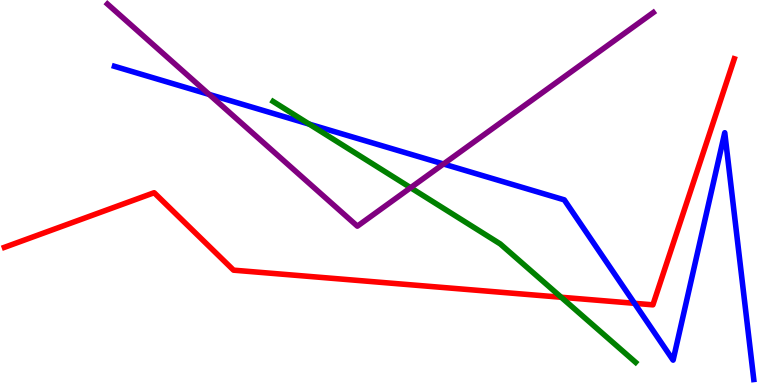[{'lines': ['blue', 'red'], 'intersections': [{'x': 8.19, 'y': 2.12}]}, {'lines': ['green', 'red'], 'intersections': [{'x': 7.24, 'y': 2.28}]}, {'lines': ['purple', 'red'], 'intersections': []}, {'lines': ['blue', 'green'], 'intersections': [{'x': 3.99, 'y': 6.78}]}, {'lines': ['blue', 'purple'], 'intersections': [{'x': 2.7, 'y': 7.55}, {'x': 5.72, 'y': 5.74}]}, {'lines': ['green', 'purple'], 'intersections': [{'x': 5.3, 'y': 5.12}]}]